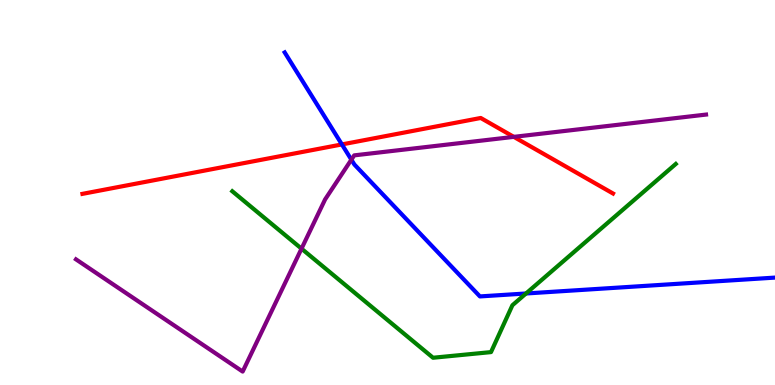[{'lines': ['blue', 'red'], 'intersections': [{'x': 4.41, 'y': 6.25}]}, {'lines': ['green', 'red'], 'intersections': []}, {'lines': ['purple', 'red'], 'intersections': [{'x': 6.63, 'y': 6.45}]}, {'lines': ['blue', 'green'], 'intersections': [{'x': 6.79, 'y': 2.38}]}, {'lines': ['blue', 'purple'], 'intersections': [{'x': 4.53, 'y': 5.85}]}, {'lines': ['green', 'purple'], 'intersections': [{'x': 3.89, 'y': 3.54}]}]